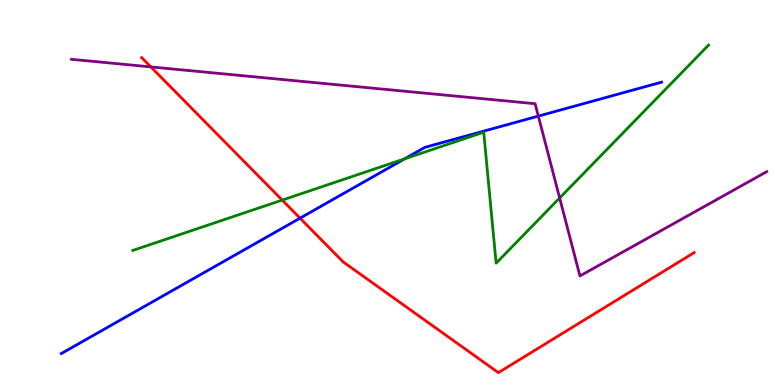[{'lines': ['blue', 'red'], 'intersections': [{'x': 3.87, 'y': 4.33}]}, {'lines': ['green', 'red'], 'intersections': [{'x': 3.64, 'y': 4.8}]}, {'lines': ['purple', 'red'], 'intersections': [{'x': 1.95, 'y': 8.26}]}, {'lines': ['blue', 'green'], 'intersections': [{'x': 5.22, 'y': 5.87}]}, {'lines': ['blue', 'purple'], 'intersections': [{'x': 6.95, 'y': 6.98}]}, {'lines': ['green', 'purple'], 'intersections': [{'x': 7.22, 'y': 4.86}]}]